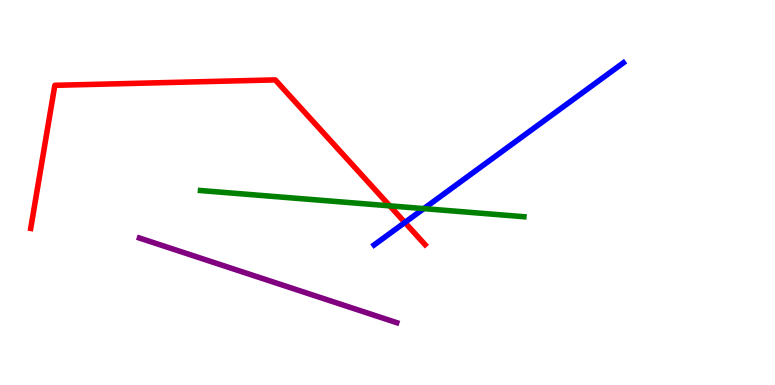[{'lines': ['blue', 'red'], 'intersections': [{'x': 5.22, 'y': 4.22}]}, {'lines': ['green', 'red'], 'intersections': [{'x': 5.03, 'y': 4.65}]}, {'lines': ['purple', 'red'], 'intersections': []}, {'lines': ['blue', 'green'], 'intersections': [{'x': 5.47, 'y': 4.58}]}, {'lines': ['blue', 'purple'], 'intersections': []}, {'lines': ['green', 'purple'], 'intersections': []}]